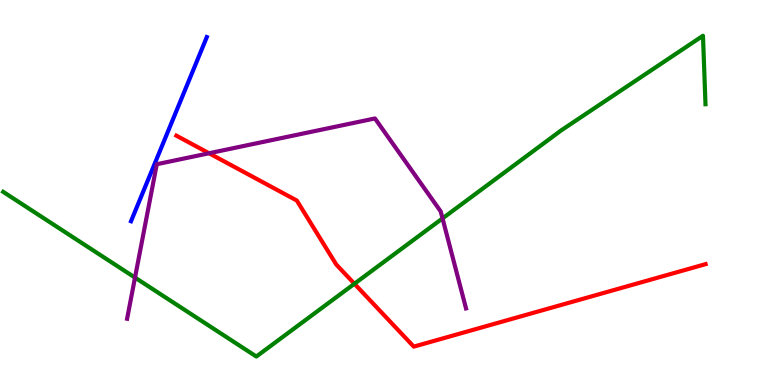[{'lines': ['blue', 'red'], 'intersections': []}, {'lines': ['green', 'red'], 'intersections': [{'x': 4.57, 'y': 2.63}]}, {'lines': ['purple', 'red'], 'intersections': [{'x': 2.7, 'y': 6.02}]}, {'lines': ['blue', 'green'], 'intersections': []}, {'lines': ['blue', 'purple'], 'intersections': []}, {'lines': ['green', 'purple'], 'intersections': [{'x': 1.74, 'y': 2.79}, {'x': 5.71, 'y': 4.33}]}]